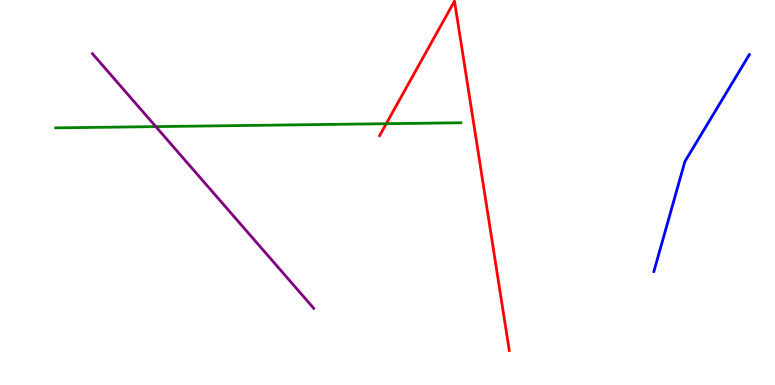[{'lines': ['blue', 'red'], 'intersections': []}, {'lines': ['green', 'red'], 'intersections': [{'x': 4.98, 'y': 6.79}]}, {'lines': ['purple', 'red'], 'intersections': []}, {'lines': ['blue', 'green'], 'intersections': []}, {'lines': ['blue', 'purple'], 'intersections': []}, {'lines': ['green', 'purple'], 'intersections': [{'x': 2.01, 'y': 6.71}]}]